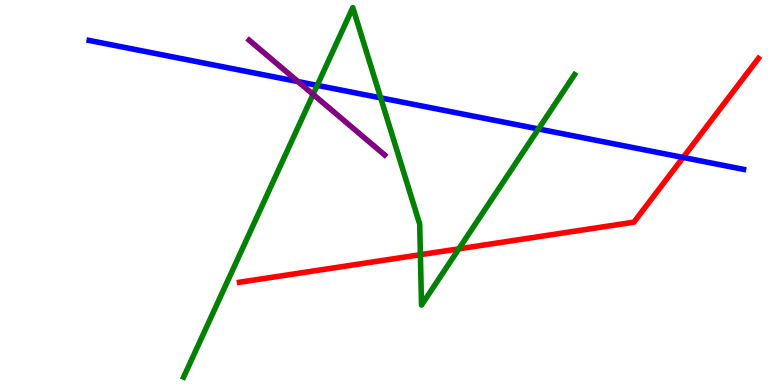[{'lines': ['blue', 'red'], 'intersections': [{'x': 8.81, 'y': 5.91}]}, {'lines': ['green', 'red'], 'intersections': [{'x': 5.42, 'y': 3.38}, {'x': 5.92, 'y': 3.54}]}, {'lines': ['purple', 'red'], 'intersections': []}, {'lines': ['blue', 'green'], 'intersections': [{'x': 4.09, 'y': 7.78}, {'x': 4.91, 'y': 7.46}, {'x': 6.95, 'y': 6.65}]}, {'lines': ['blue', 'purple'], 'intersections': [{'x': 3.85, 'y': 7.88}]}, {'lines': ['green', 'purple'], 'intersections': [{'x': 4.04, 'y': 7.55}]}]